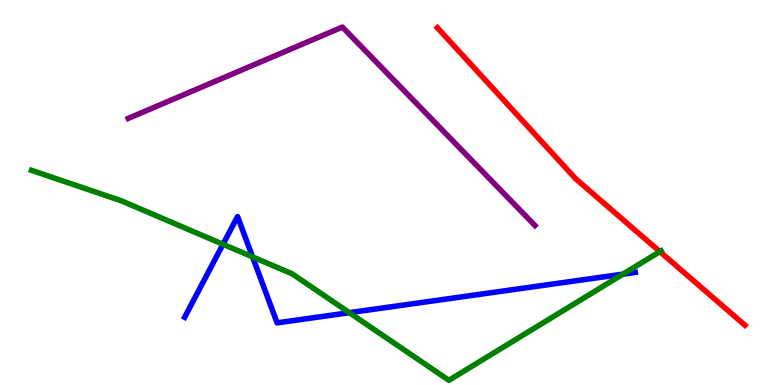[{'lines': ['blue', 'red'], 'intersections': []}, {'lines': ['green', 'red'], 'intersections': [{'x': 8.51, 'y': 3.46}]}, {'lines': ['purple', 'red'], 'intersections': []}, {'lines': ['blue', 'green'], 'intersections': [{'x': 2.88, 'y': 3.66}, {'x': 3.26, 'y': 3.33}, {'x': 4.51, 'y': 1.88}, {'x': 8.04, 'y': 2.88}]}, {'lines': ['blue', 'purple'], 'intersections': []}, {'lines': ['green', 'purple'], 'intersections': []}]